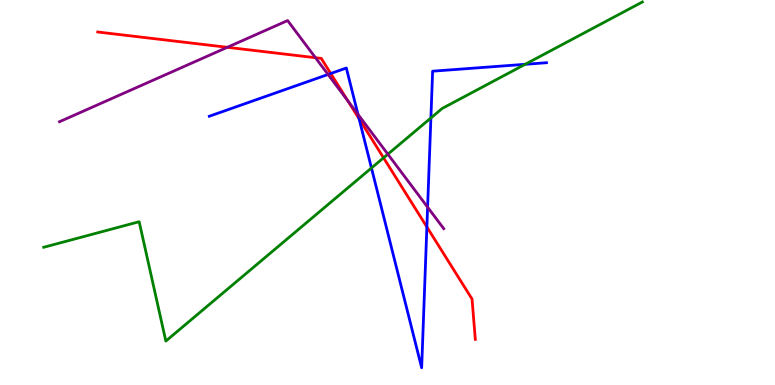[{'lines': ['blue', 'red'], 'intersections': [{'x': 4.27, 'y': 8.09}, {'x': 4.63, 'y': 6.91}, {'x': 5.51, 'y': 4.11}]}, {'lines': ['green', 'red'], 'intersections': [{'x': 4.95, 'y': 5.9}]}, {'lines': ['purple', 'red'], 'intersections': [{'x': 2.93, 'y': 8.77}, {'x': 4.07, 'y': 8.5}, {'x': 4.49, 'y': 7.38}]}, {'lines': ['blue', 'green'], 'intersections': [{'x': 4.79, 'y': 5.64}, {'x': 5.56, 'y': 6.94}, {'x': 6.78, 'y': 8.33}]}, {'lines': ['blue', 'purple'], 'intersections': [{'x': 4.23, 'y': 8.07}, {'x': 4.62, 'y': 7.03}, {'x': 5.52, 'y': 4.62}]}, {'lines': ['green', 'purple'], 'intersections': [{'x': 5.0, 'y': 6.0}]}]